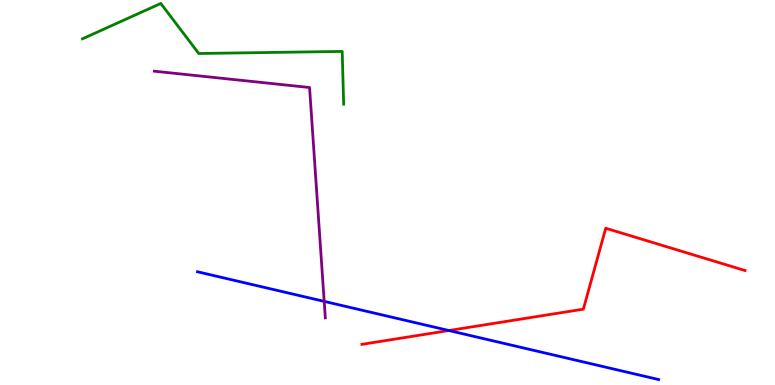[{'lines': ['blue', 'red'], 'intersections': [{'x': 5.79, 'y': 1.41}]}, {'lines': ['green', 'red'], 'intersections': []}, {'lines': ['purple', 'red'], 'intersections': []}, {'lines': ['blue', 'green'], 'intersections': []}, {'lines': ['blue', 'purple'], 'intersections': [{'x': 4.18, 'y': 2.17}]}, {'lines': ['green', 'purple'], 'intersections': []}]